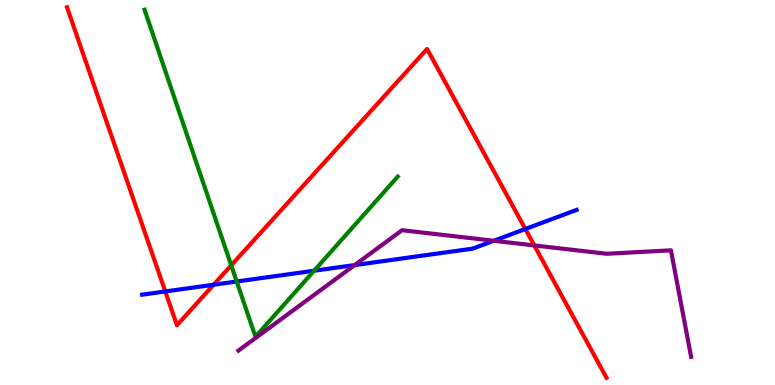[{'lines': ['blue', 'red'], 'intersections': [{'x': 2.13, 'y': 2.43}, {'x': 2.76, 'y': 2.6}, {'x': 6.78, 'y': 4.05}]}, {'lines': ['green', 'red'], 'intersections': [{'x': 2.98, 'y': 3.11}]}, {'lines': ['purple', 'red'], 'intersections': [{'x': 6.89, 'y': 3.63}]}, {'lines': ['blue', 'green'], 'intersections': [{'x': 3.05, 'y': 2.69}, {'x': 4.05, 'y': 2.97}]}, {'lines': ['blue', 'purple'], 'intersections': [{'x': 4.58, 'y': 3.11}, {'x': 6.37, 'y': 3.75}]}, {'lines': ['green', 'purple'], 'intersections': []}]